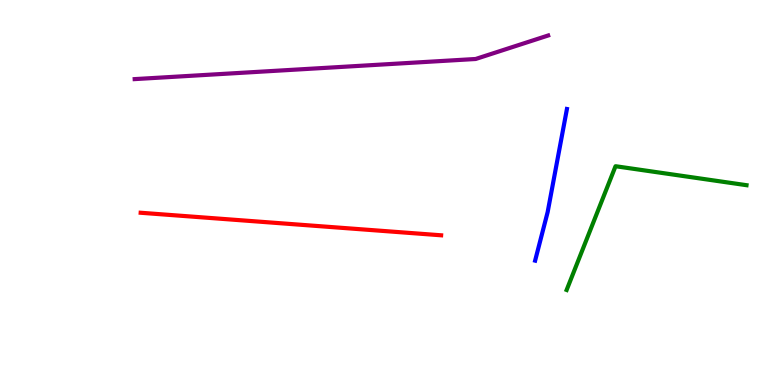[{'lines': ['blue', 'red'], 'intersections': []}, {'lines': ['green', 'red'], 'intersections': []}, {'lines': ['purple', 'red'], 'intersections': []}, {'lines': ['blue', 'green'], 'intersections': []}, {'lines': ['blue', 'purple'], 'intersections': []}, {'lines': ['green', 'purple'], 'intersections': []}]